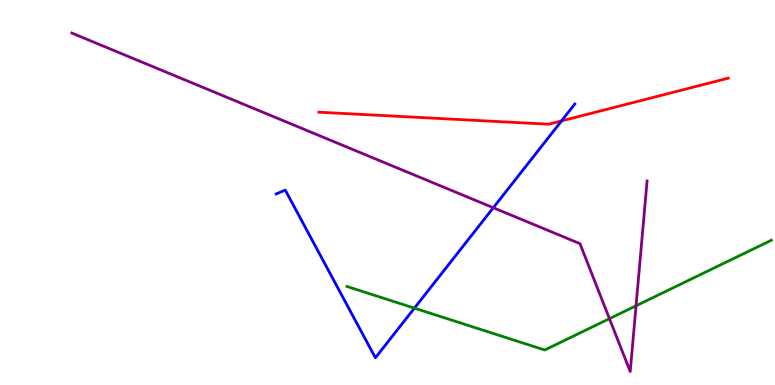[{'lines': ['blue', 'red'], 'intersections': [{'x': 7.25, 'y': 6.86}]}, {'lines': ['green', 'red'], 'intersections': []}, {'lines': ['purple', 'red'], 'intersections': []}, {'lines': ['blue', 'green'], 'intersections': [{'x': 5.35, 'y': 2.0}]}, {'lines': ['blue', 'purple'], 'intersections': [{'x': 6.37, 'y': 4.6}]}, {'lines': ['green', 'purple'], 'intersections': [{'x': 7.86, 'y': 1.72}, {'x': 8.21, 'y': 2.06}]}]